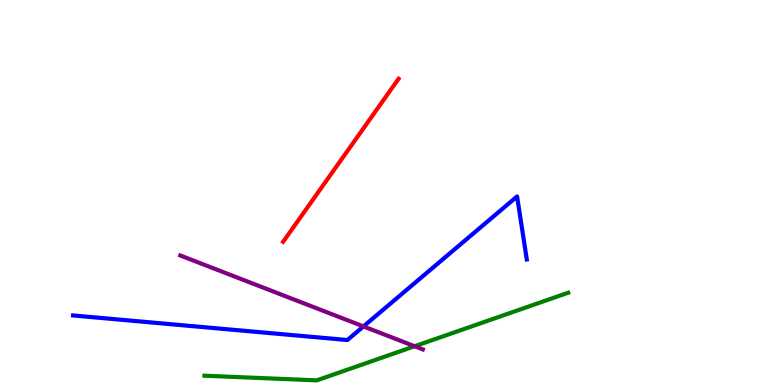[{'lines': ['blue', 'red'], 'intersections': []}, {'lines': ['green', 'red'], 'intersections': []}, {'lines': ['purple', 'red'], 'intersections': []}, {'lines': ['blue', 'green'], 'intersections': []}, {'lines': ['blue', 'purple'], 'intersections': [{'x': 4.69, 'y': 1.52}]}, {'lines': ['green', 'purple'], 'intersections': [{'x': 5.35, 'y': 1.01}]}]